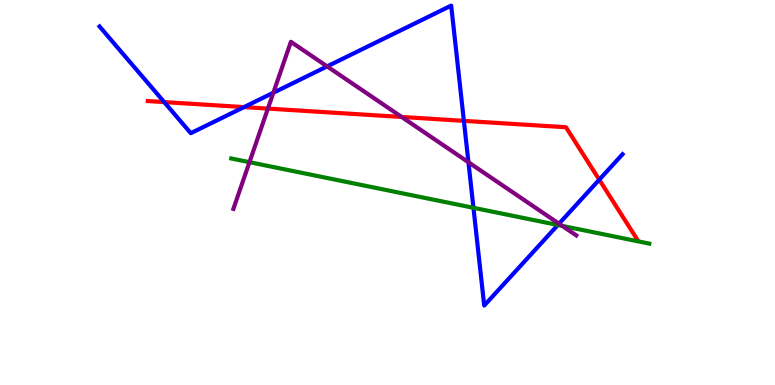[{'lines': ['blue', 'red'], 'intersections': [{'x': 2.12, 'y': 7.35}, {'x': 3.15, 'y': 7.22}, {'x': 5.99, 'y': 6.86}, {'x': 7.73, 'y': 5.33}]}, {'lines': ['green', 'red'], 'intersections': []}, {'lines': ['purple', 'red'], 'intersections': [{'x': 3.46, 'y': 7.18}, {'x': 5.18, 'y': 6.96}]}, {'lines': ['blue', 'green'], 'intersections': [{'x': 6.11, 'y': 4.6}, {'x': 7.2, 'y': 4.16}]}, {'lines': ['blue', 'purple'], 'intersections': [{'x': 3.53, 'y': 7.59}, {'x': 4.22, 'y': 8.28}, {'x': 6.04, 'y': 5.79}, {'x': 7.21, 'y': 4.19}]}, {'lines': ['green', 'purple'], 'intersections': [{'x': 3.22, 'y': 5.79}, {'x': 7.25, 'y': 4.13}]}]